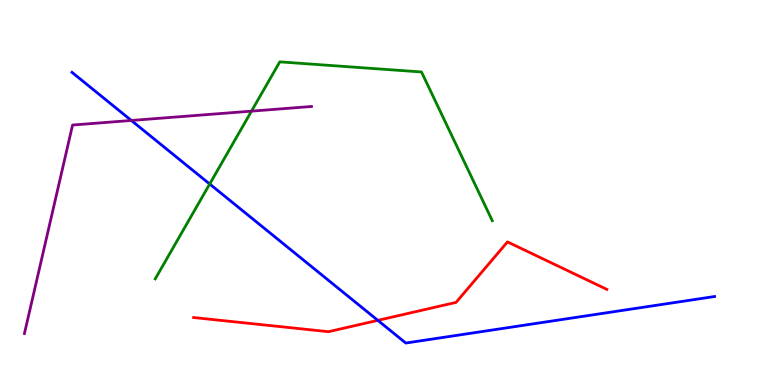[{'lines': ['blue', 'red'], 'intersections': [{'x': 4.88, 'y': 1.68}]}, {'lines': ['green', 'red'], 'intersections': []}, {'lines': ['purple', 'red'], 'intersections': []}, {'lines': ['blue', 'green'], 'intersections': [{'x': 2.71, 'y': 5.22}]}, {'lines': ['blue', 'purple'], 'intersections': [{'x': 1.69, 'y': 6.87}]}, {'lines': ['green', 'purple'], 'intersections': [{'x': 3.25, 'y': 7.11}]}]